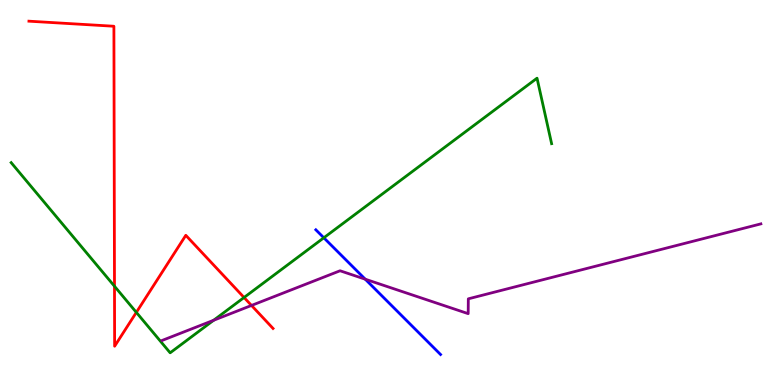[{'lines': ['blue', 'red'], 'intersections': []}, {'lines': ['green', 'red'], 'intersections': [{'x': 1.48, 'y': 2.57}, {'x': 1.76, 'y': 1.89}, {'x': 3.15, 'y': 2.27}]}, {'lines': ['purple', 'red'], 'intersections': [{'x': 3.25, 'y': 2.07}]}, {'lines': ['blue', 'green'], 'intersections': [{'x': 4.18, 'y': 3.82}]}, {'lines': ['blue', 'purple'], 'intersections': [{'x': 4.71, 'y': 2.75}]}, {'lines': ['green', 'purple'], 'intersections': [{'x': 2.76, 'y': 1.68}]}]